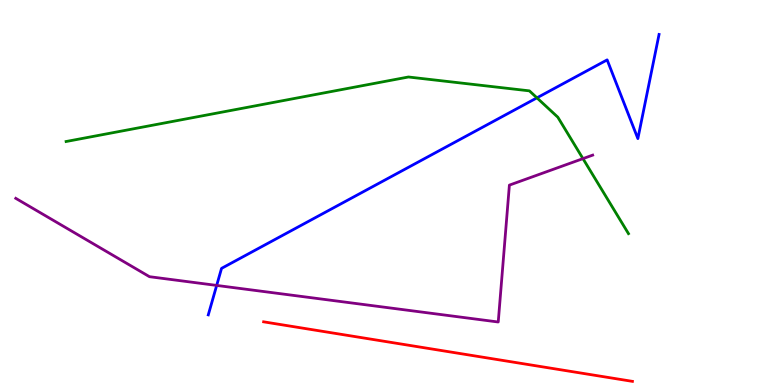[{'lines': ['blue', 'red'], 'intersections': []}, {'lines': ['green', 'red'], 'intersections': []}, {'lines': ['purple', 'red'], 'intersections': []}, {'lines': ['blue', 'green'], 'intersections': [{'x': 6.93, 'y': 7.46}]}, {'lines': ['blue', 'purple'], 'intersections': [{'x': 2.8, 'y': 2.59}]}, {'lines': ['green', 'purple'], 'intersections': [{'x': 7.52, 'y': 5.88}]}]